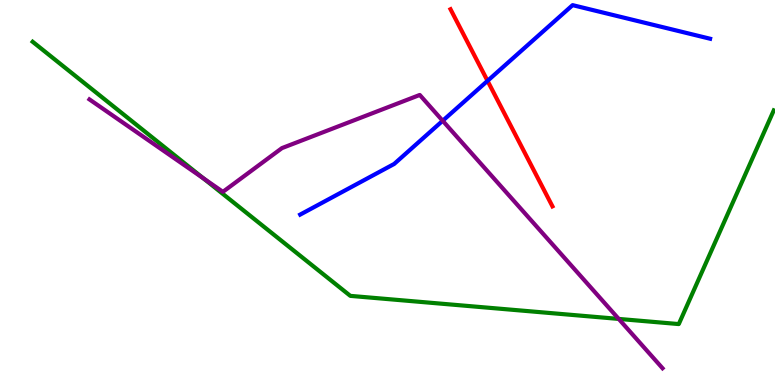[{'lines': ['blue', 'red'], 'intersections': [{'x': 6.29, 'y': 7.9}]}, {'lines': ['green', 'red'], 'intersections': []}, {'lines': ['purple', 'red'], 'intersections': []}, {'lines': ['blue', 'green'], 'intersections': []}, {'lines': ['blue', 'purple'], 'intersections': [{'x': 5.71, 'y': 6.86}]}, {'lines': ['green', 'purple'], 'intersections': [{'x': 2.62, 'y': 5.37}, {'x': 7.98, 'y': 1.72}]}]